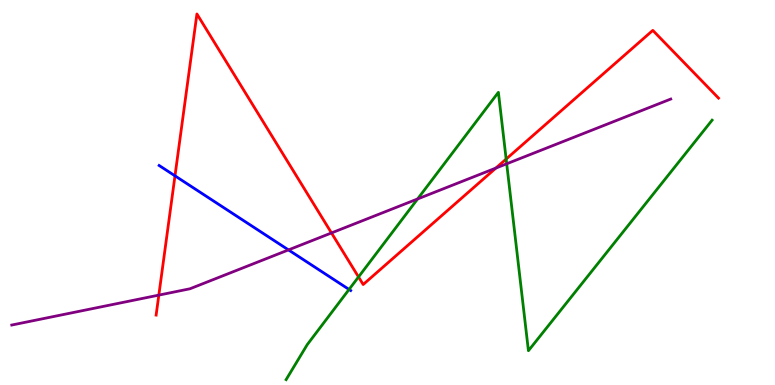[{'lines': ['blue', 'red'], 'intersections': [{'x': 2.26, 'y': 5.43}]}, {'lines': ['green', 'red'], 'intersections': [{'x': 4.63, 'y': 2.81}, {'x': 6.53, 'y': 5.87}]}, {'lines': ['purple', 'red'], 'intersections': [{'x': 2.05, 'y': 2.33}, {'x': 4.28, 'y': 3.95}, {'x': 6.4, 'y': 5.64}]}, {'lines': ['blue', 'green'], 'intersections': [{'x': 4.5, 'y': 2.48}]}, {'lines': ['blue', 'purple'], 'intersections': [{'x': 3.72, 'y': 3.51}]}, {'lines': ['green', 'purple'], 'intersections': [{'x': 5.39, 'y': 4.83}, {'x': 6.54, 'y': 5.75}]}]